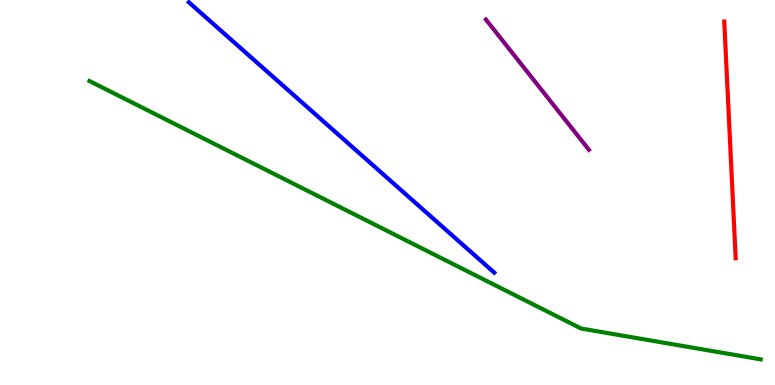[{'lines': ['blue', 'red'], 'intersections': []}, {'lines': ['green', 'red'], 'intersections': []}, {'lines': ['purple', 'red'], 'intersections': []}, {'lines': ['blue', 'green'], 'intersections': []}, {'lines': ['blue', 'purple'], 'intersections': []}, {'lines': ['green', 'purple'], 'intersections': []}]